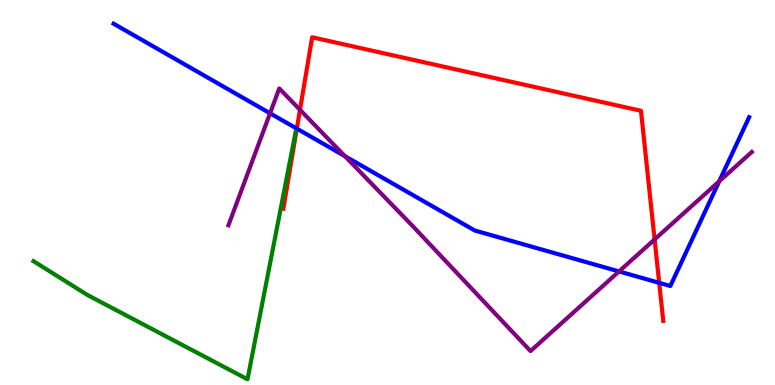[{'lines': ['blue', 'red'], 'intersections': [{'x': 3.83, 'y': 6.66}, {'x': 8.51, 'y': 2.65}]}, {'lines': ['green', 'red'], 'intersections': []}, {'lines': ['purple', 'red'], 'intersections': [{'x': 3.87, 'y': 7.15}, {'x': 8.45, 'y': 3.78}]}, {'lines': ['blue', 'green'], 'intersections': []}, {'lines': ['blue', 'purple'], 'intersections': [{'x': 3.48, 'y': 7.06}, {'x': 4.45, 'y': 5.94}, {'x': 7.99, 'y': 2.95}, {'x': 9.28, 'y': 5.29}]}, {'lines': ['green', 'purple'], 'intersections': []}]